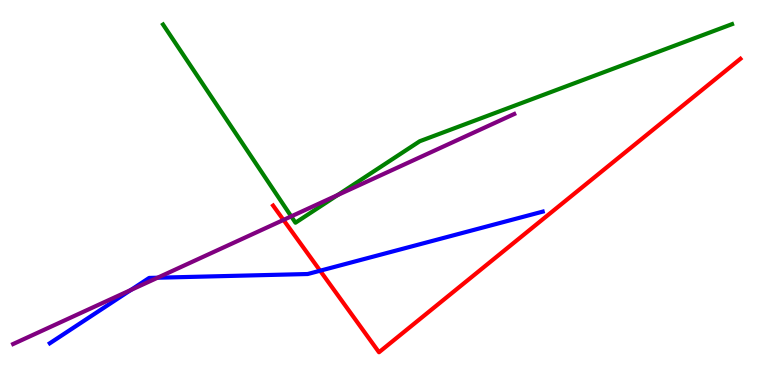[{'lines': ['blue', 'red'], 'intersections': [{'x': 4.13, 'y': 2.97}]}, {'lines': ['green', 'red'], 'intersections': []}, {'lines': ['purple', 'red'], 'intersections': [{'x': 3.66, 'y': 4.29}]}, {'lines': ['blue', 'green'], 'intersections': []}, {'lines': ['blue', 'purple'], 'intersections': [{'x': 1.69, 'y': 2.47}, {'x': 2.03, 'y': 2.79}]}, {'lines': ['green', 'purple'], 'intersections': [{'x': 3.76, 'y': 4.38}, {'x': 4.36, 'y': 4.93}]}]